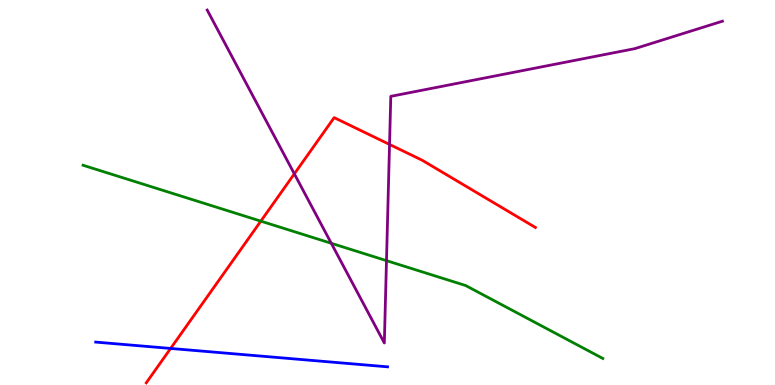[{'lines': ['blue', 'red'], 'intersections': [{'x': 2.2, 'y': 0.95}]}, {'lines': ['green', 'red'], 'intersections': [{'x': 3.37, 'y': 4.26}]}, {'lines': ['purple', 'red'], 'intersections': [{'x': 3.8, 'y': 5.48}, {'x': 5.03, 'y': 6.25}]}, {'lines': ['blue', 'green'], 'intersections': []}, {'lines': ['blue', 'purple'], 'intersections': []}, {'lines': ['green', 'purple'], 'intersections': [{'x': 4.27, 'y': 3.68}, {'x': 4.99, 'y': 3.23}]}]